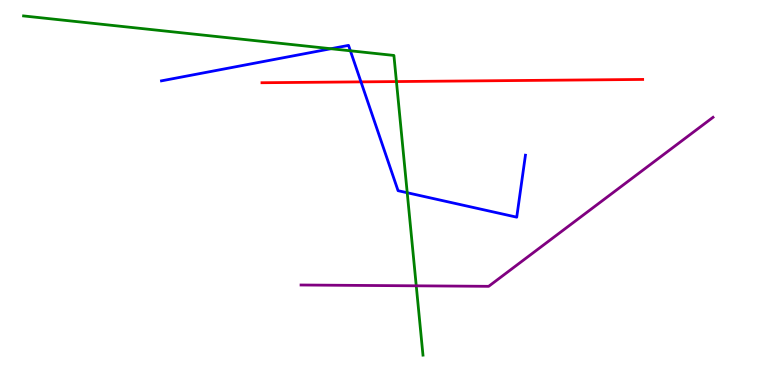[{'lines': ['blue', 'red'], 'intersections': [{'x': 4.66, 'y': 7.87}]}, {'lines': ['green', 'red'], 'intersections': [{'x': 5.12, 'y': 7.88}]}, {'lines': ['purple', 'red'], 'intersections': []}, {'lines': ['blue', 'green'], 'intersections': [{'x': 4.27, 'y': 8.73}, {'x': 4.52, 'y': 8.68}, {'x': 5.25, 'y': 4.99}]}, {'lines': ['blue', 'purple'], 'intersections': []}, {'lines': ['green', 'purple'], 'intersections': [{'x': 5.37, 'y': 2.58}]}]